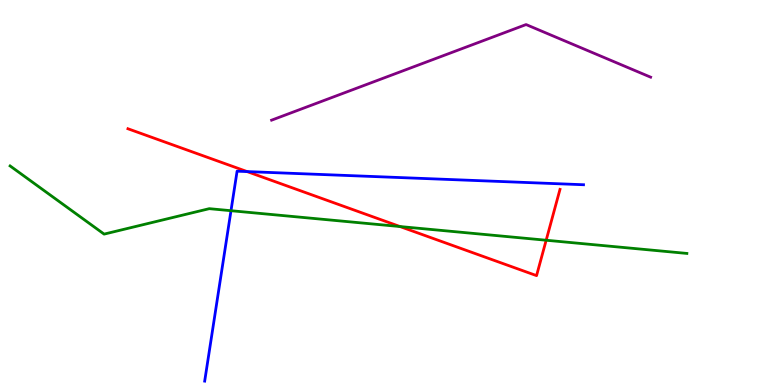[{'lines': ['blue', 'red'], 'intersections': [{'x': 3.19, 'y': 5.54}]}, {'lines': ['green', 'red'], 'intersections': [{'x': 5.16, 'y': 4.12}, {'x': 7.05, 'y': 3.76}]}, {'lines': ['purple', 'red'], 'intersections': []}, {'lines': ['blue', 'green'], 'intersections': [{'x': 2.98, 'y': 4.53}]}, {'lines': ['blue', 'purple'], 'intersections': []}, {'lines': ['green', 'purple'], 'intersections': []}]